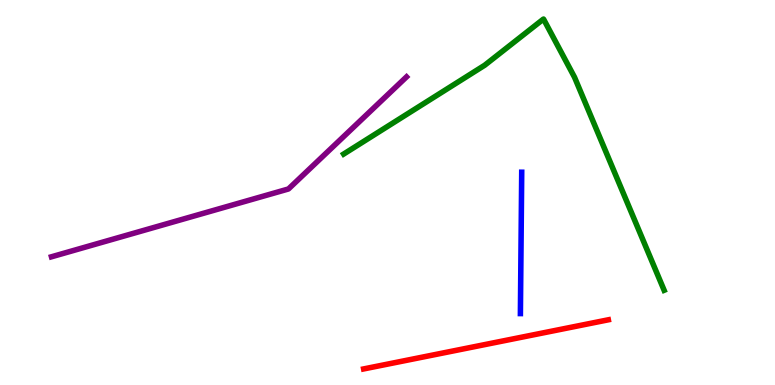[{'lines': ['blue', 'red'], 'intersections': []}, {'lines': ['green', 'red'], 'intersections': []}, {'lines': ['purple', 'red'], 'intersections': []}, {'lines': ['blue', 'green'], 'intersections': []}, {'lines': ['blue', 'purple'], 'intersections': []}, {'lines': ['green', 'purple'], 'intersections': []}]